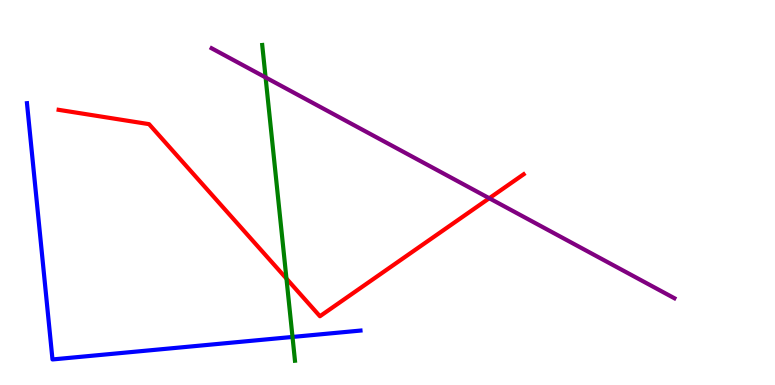[{'lines': ['blue', 'red'], 'intersections': []}, {'lines': ['green', 'red'], 'intersections': [{'x': 3.7, 'y': 2.76}]}, {'lines': ['purple', 'red'], 'intersections': [{'x': 6.31, 'y': 4.85}]}, {'lines': ['blue', 'green'], 'intersections': [{'x': 3.77, 'y': 1.25}]}, {'lines': ['blue', 'purple'], 'intersections': []}, {'lines': ['green', 'purple'], 'intersections': [{'x': 3.43, 'y': 7.99}]}]